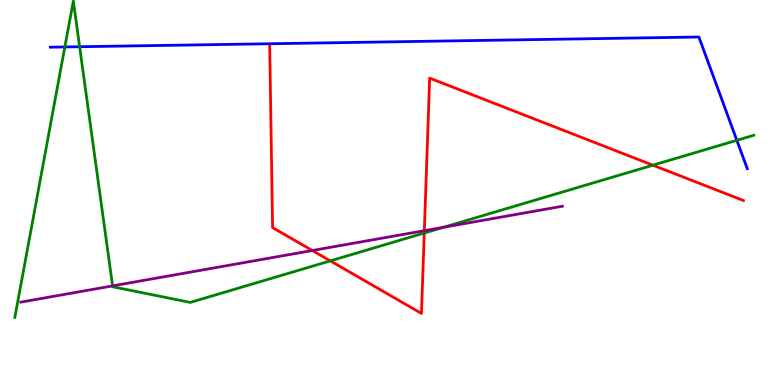[{'lines': ['blue', 'red'], 'intersections': []}, {'lines': ['green', 'red'], 'intersections': [{'x': 4.26, 'y': 3.22}, {'x': 5.47, 'y': 3.95}, {'x': 8.42, 'y': 5.71}]}, {'lines': ['purple', 'red'], 'intersections': [{'x': 4.03, 'y': 3.49}, {'x': 5.48, 'y': 4.01}]}, {'lines': ['blue', 'green'], 'intersections': [{'x': 0.837, 'y': 8.78}, {'x': 1.03, 'y': 8.79}, {'x': 9.51, 'y': 6.36}]}, {'lines': ['blue', 'purple'], 'intersections': []}, {'lines': ['green', 'purple'], 'intersections': [{'x': 1.45, 'y': 2.57}, {'x': 5.72, 'y': 4.1}]}]